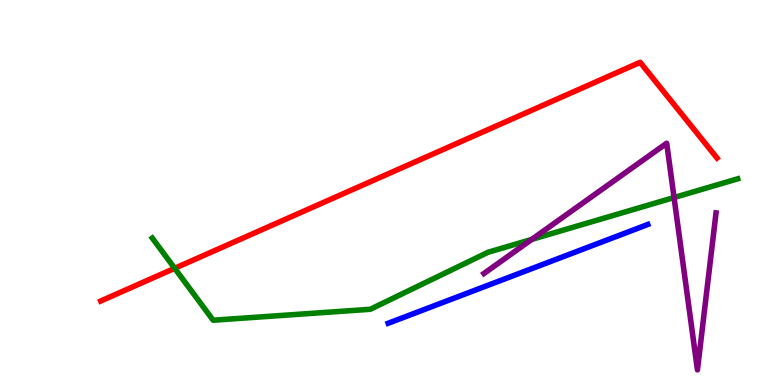[{'lines': ['blue', 'red'], 'intersections': []}, {'lines': ['green', 'red'], 'intersections': [{'x': 2.25, 'y': 3.03}]}, {'lines': ['purple', 'red'], 'intersections': []}, {'lines': ['blue', 'green'], 'intersections': []}, {'lines': ['blue', 'purple'], 'intersections': []}, {'lines': ['green', 'purple'], 'intersections': [{'x': 6.86, 'y': 3.78}, {'x': 8.7, 'y': 4.87}]}]